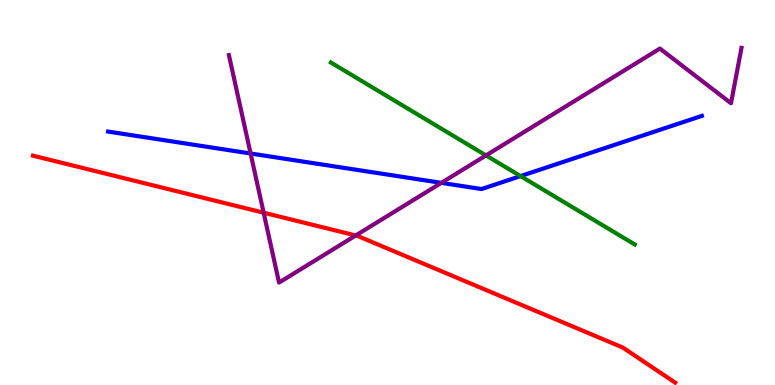[{'lines': ['blue', 'red'], 'intersections': []}, {'lines': ['green', 'red'], 'intersections': []}, {'lines': ['purple', 'red'], 'intersections': [{'x': 3.4, 'y': 4.48}, {'x': 4.59, 'y': 3.88}]}, {'lines': ['blue', 'green'], 'intersections': [{'x': 6.72, 'y': 5.43}]}, {'lines': ['blue', 'purple'], 'intersections': [{'x': 3.23, 'y': 6.01}, {'x': 5.69, 'y': 5.25}]}, {'lines': ['green', 'purple'], 'intersections': [{'x': 6.27, 'y': 5.96}]}]